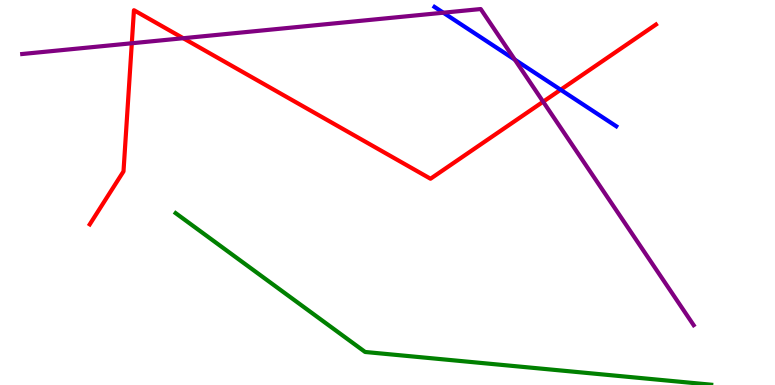[{'lines': ['blue', 'red'], 'intersections': [{'x': 7.23, 'y': 7.67}]}, {'lines': ['green', 'red'], 'intersections': []}, {'lines': ['purple', 'red'], 'intersections': [{'x': 1.7, 'y': 8.88}, {'x': 2.36, 'y': 9.01}, {'x': 7.01, 'y': 7.36}]}, {'lines': ['blue', 'green'], 'intersections': []}, {'lines': ['blue', 'purple'], 'intersections': [{'x': 5.72, 'y': 9.67}, {'x': 6.64, 'y': 8.45}]}, {'lines': ['green', 'purple'], 'intersections': []}]